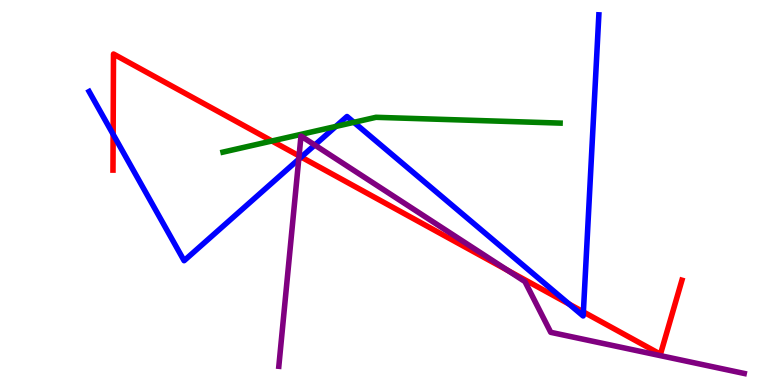[{'lines': ['blue', 'red'], 'intersections': [{'x': 1.46, 'y': 6.51}, {'x': 3.89, 'y': 5.92}, {'x': 7.34, 'y': 2.1}, {'x': 7.53, 'y': 1.9}]}, {'lines': ['green', 'red'], 'intersections': [{'x': 3.51, 'y': 6.34}]}, {'lines': ['purple', 'red'], 'intersections': [{'x': 3.86, 'y': 5.95}, {'x': 6.55, 'y': 2.98}]}, {'lines': ['blue', 'green'], 'intersections': [{'x': 4.33, 'y': 6.72}, {'x': 4.57, 'y': 6.82}]}, {'lines': ['blue', 'purple'], 'intersections': [{'x': 3.85, 'y': 5.86}, {'x': 4.06, 'y': 6.23}]}, {'lines': ['green', 'purple'], 'intersections': []}]